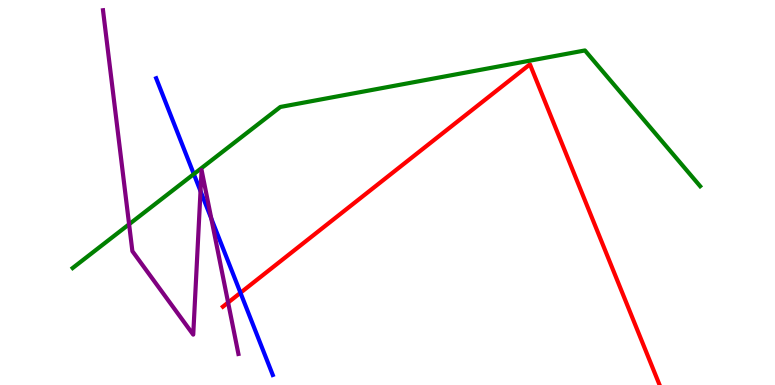[{'lines': ['blue', 'red'], 'intersections': [{'x': 3.1, 'y': 2.4}]}, {'lines': ['green', 'red'], 'intersections': []}, {'lines': ['purple', 'red'], 'intersections': [{'x': 2.94, 'y': 2.14}]}, {'lines': ['blue', 'green'], 'intersections': [{'x': 2.5, 'y': 5.48}]}, {'lines': ['blue', 'purple'], 'intersections': [{'x': 2.59, 'y': 5.04}, {'x': 2.73, 'y': 4.32}]}, {'lines': ['green', 'purple'], 'intersections': [{'x': 1.67, 'y': 4.18}]}]